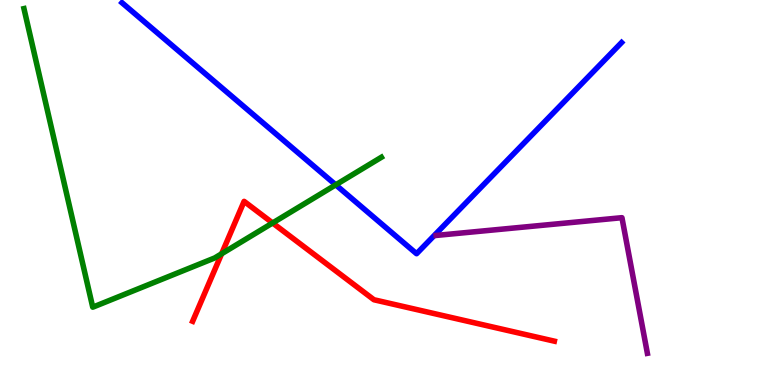[{'lines': ['blue', 'red'], 'intersections': []}, {'lines': ['green', 'red'], 'intersections': [{'x': 2.86, 'y': 3.41}, {'x': 3.52, 'y': 4.21}]}, {'lines': ['purple', 'red'], 'intersections': []}, {'lines': ['blue', 'green'], 'intersections': [{'x': 4.33, 'y': 5.2}]}, {'lines': ['blue', 'purple'], 'intersections': []}, {'lines': ['green', 'purple'], 'intersections': []}]